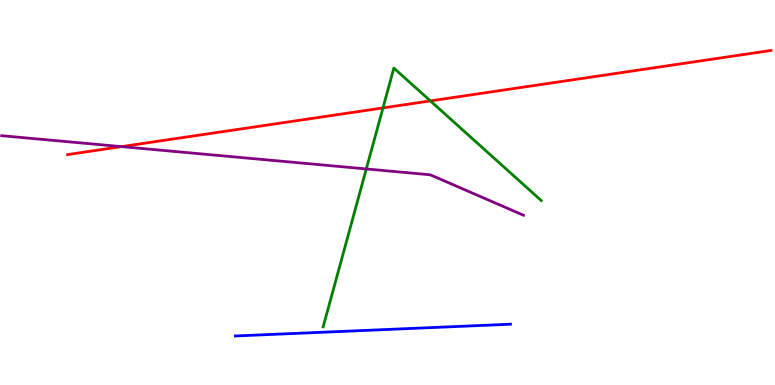[{'lines': ['blue', 'red'], 'intersections': []}, {'lines': ['green', 'red'], 'intersections': [{'x': 4.94, 'y': 7.2}, {'x': 5.55, 'y': 7.38}]}, {'lines': ['purple', 'red'], 'intersections': [{'x': 1.57, 'y': 6.19}]}, {'lines': ['blue', 'green'], 'intersections': []}, {'lines': ['blue', 'purple'], 'intersections': []}, {'lines': ['green', 'purple'], 'intersections': [{'x': 4.73, 'y': 5.61}]}]